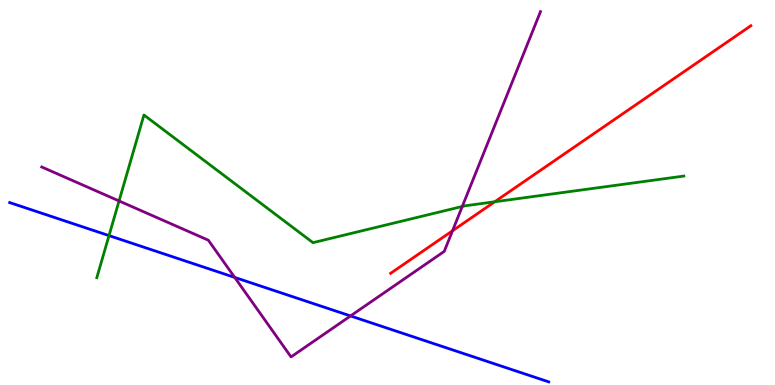[{'lines': ['blue', 'red'], 'intersections': []}, {'lines': ['green', 'red'], 'intersections': [{'x': 6.38, 'y': 4.76}]}, {'lines': ['purple', 'red'], 'intersections': [{'x': 5.84, 'y': 4.01}]}, {'lines': ['blue', 'green'], 'intersections': [{'x': 1.41, 'y': 3.88}]}, {'lines': ['blue', 'purple'], 'intersections': [{'x': 3.03, 'y': 2.79}, {'x': 4.52, 'y': 1.79}]}, {'lines': ['green', 'purple'], 'intersections': [{'x': 1.54, 'y': 4.78}, {'x': 5.96, 'y': 4.64}]}]